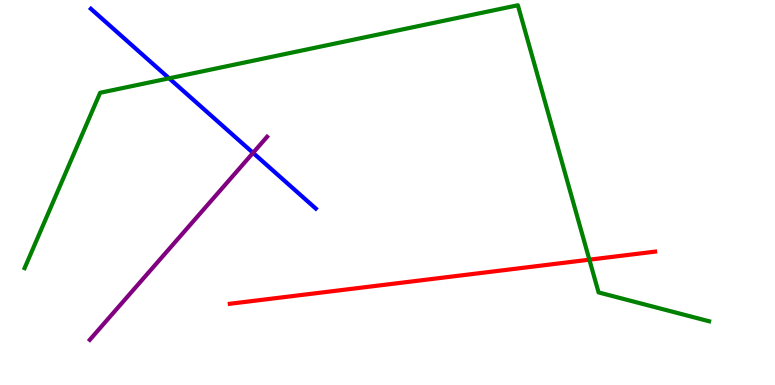[{'lines': ['blue', 'red'], 'intersections': []}, {'lines': ['green', 'red'], 'intersections': [{'x': 7.6, 'y': 3.25}]}, {'lines': ['purple', 'red'], 'intersections': []}, {'lines': ['blue', 'green'], 'intersections': [{'x': 2.18, 'y': 7.97}]}, {'lines': ['blue', 'purple'], 'intersections': [{'x': 3.27, 'y': 6.03}]}, {'lines': ['green', 'purple'], 'intersections': []}]